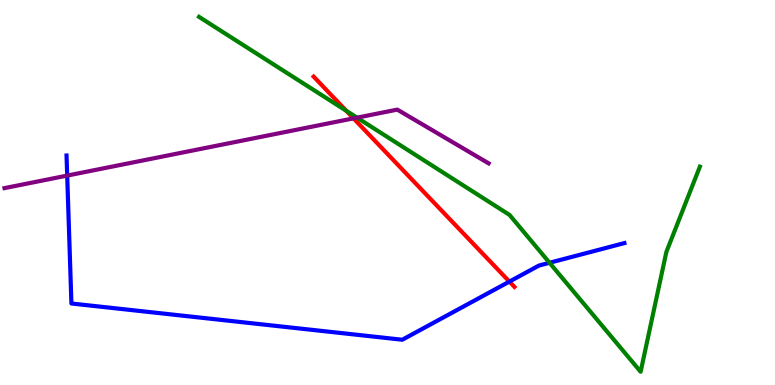[{'lines': ['blue', 'red'], 'intersections': [{'x': 6.57, 'y': 2.69}]}, {'lines': ['green', 'red'], 'intersections': [{'x': 4.47, 'y': 7.12}]}, {'lines': ['purple', 'red'], 'intersections': [{'x': 4.56, 'y': 6.93}]}, {'lines': ['blue', 'green'], 'intersections': [{'x': 7.09, 'y': 3.17}]}, {'lines': ['blue', 'purple'], 'intersections': [{'x': 0.867, 'y': 5.44}]}, {'lines': ['green', 'purple'], 'intersections': [{'x': 4.61, 'y': 6.94}]}]